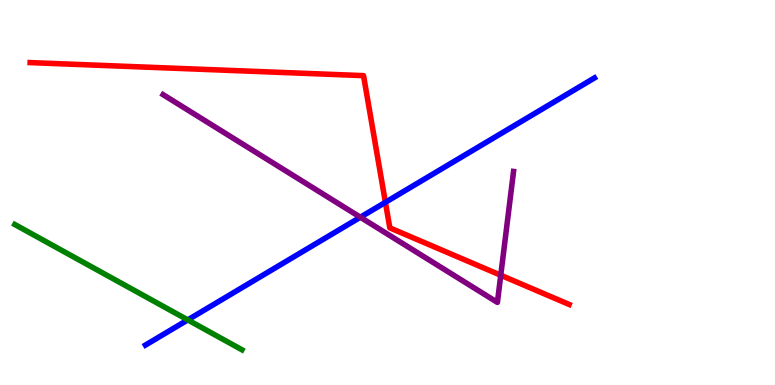[{'lines': ['blue', 'red'], 'intersections': [{'x': 4.97, 'y': 4.75}]}, {'lines': ['green', 'red'], 'intersections': []}, {'lines': ['purple', 'red'], 'intersections': [{'x': 6.46, 'y': 2.85}]}, {'lines': ['blue', 'green'], 'intersections': [{'x': 2.42, 'y': 1.69}]}, {'lines': ['blue', 'purple'], 'intersections': [{'x': 4.65, 'y': 4.36}]}, {'lines': ['green', 'purple'], 'intersections': []}]